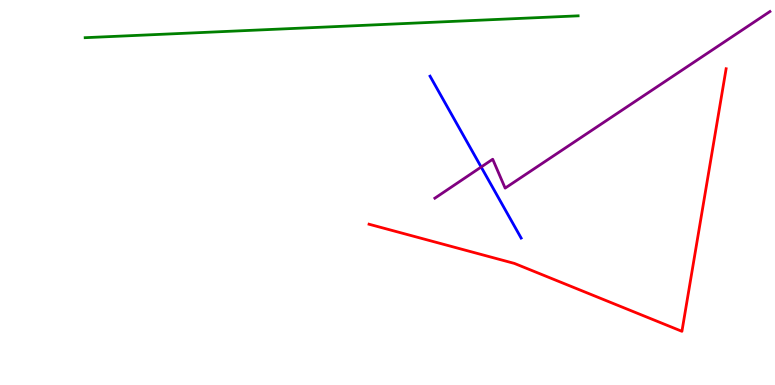[{'lines': ['blue', 'red'], 'intersections': []}, {'lines': ['green', 'red'], 'intersections': []}, {'lines': ['purple', 'red'], 'intersections': []}, {'lines': ['blue', 'green'], 'intersections': []}, {'lines': ['blue', 'purple'], 'intersections': [{'x': 6.21, 'y': 5.66}]}, {'lines': ['green', 'purple'], 'intersections': []}]